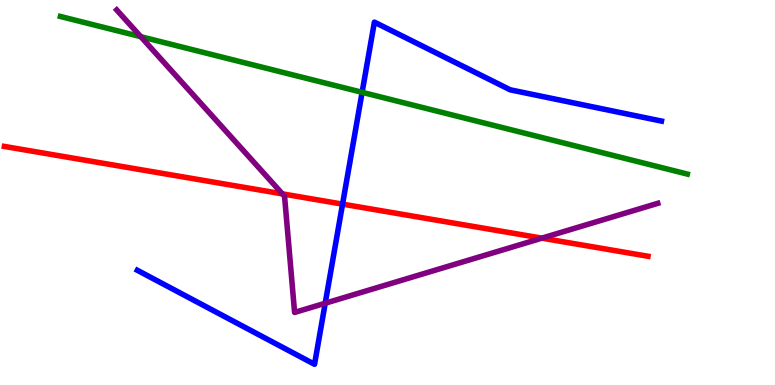[{'lines': ['blue', 'red'], 'intersections': [{'x': 4.42, 'y': 4.7}]}, {'lines': ['green', 'red'], 'intersections': []}, {'lines': ['purple', 'red'], 'intersections': [{'x': 3.64, 'y': 4.96}, {'x': 6.99, 'y': 3.81}]}, {'lines': ['blue', 'green'], 'intersections': [{'x': 4.67, 'y': 7.6}]}, {'lines': ['blue', 'purple'], 'intersections': [{'x': 4.2, 'y': 2.12}]}, {'lines': ['green', 'purple'], 'intersections': [{'x': 1.82, 'y': 9.05}]}]